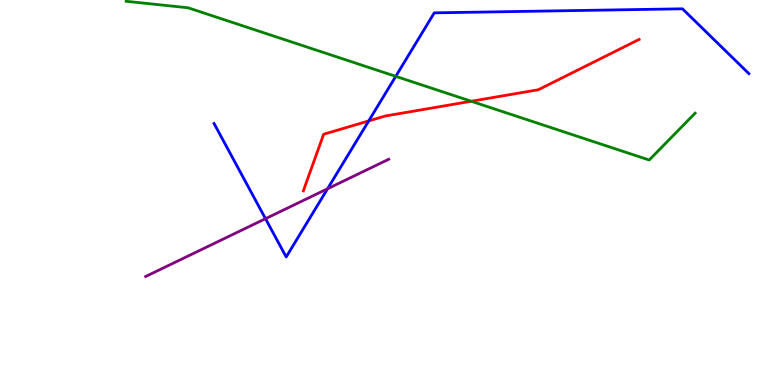[{'lines': ['blue', 'red'], 'intersections': [{'x': 4.76, 'y': 6.86}]}, {'lines': ['green', 'red'], 'intersections': [{'x': 6.08, 'y': 7.37}]}, {'lines': ['purple', 'red'], 'intersections': []}, {'lines': ['blue', 'green'], 'intersections': [{'x': 5.11, 'y': 8.02}]}, {'lines': ['blue', 'purple'], 'intersections': [{'x': 3.43, 'y': 4.32}, {'x': 4.23, 'y': 5.1}]}, {'lines': ['green', 'purple'], 'intersections': []}]